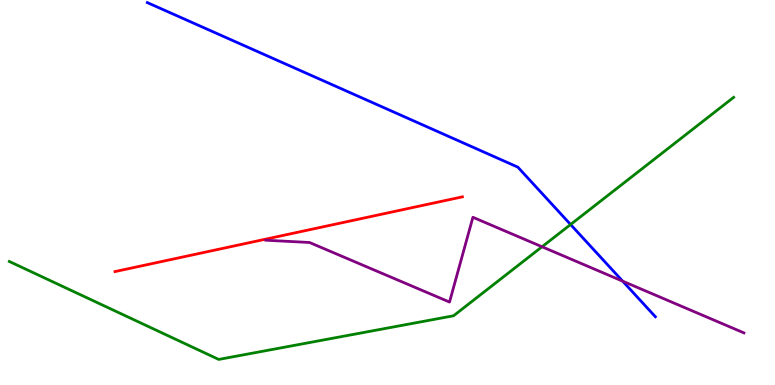[{'lines': ['blue', 'red'], 'intersections': []}, {'lines': ['green', 'red'], 'intersections': []}, {'lines': ['purple', 'red'], 'intersections': []}, {'lines': ['blue', 'green'], 'intersections': [{'x': 7.36, 'y': 4.17}]}, {'lines': ['blue', 'purple'], 'intersections': [{'x': 8.03, 'y': 2.7}]}, {'lines': ['green', 'purple'], 'intersections': [{'x': 6.99, 'y': 3.59}]}]